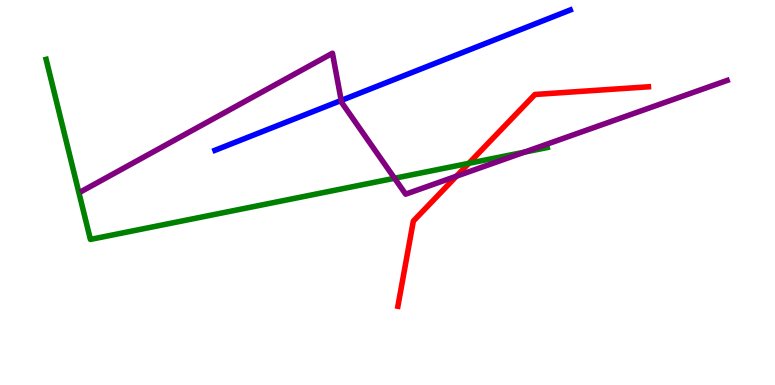[{'lines': ['blue', 'red'], 'intersections': []}, {'lines': ['green', 'red'], 'intersections': [{'x': 6.05, 'y': 5.76}]}, {'lines': ['purple', 'red'], 'intersections': [{'x': 5.89, 'y': 5.42}]}, {'lines': ['blue', 'green'], 'intersections': []}, {'lines': ['blue', 'purple'], 'intersections': [{'x': 4.4, 'y': 7.39}]}, {'lines': ['green', 'purple'], 'intersections': [{'x': 5.09, 'y': 5.37}, {'x': 6.77, 'y': 6.05}]}]